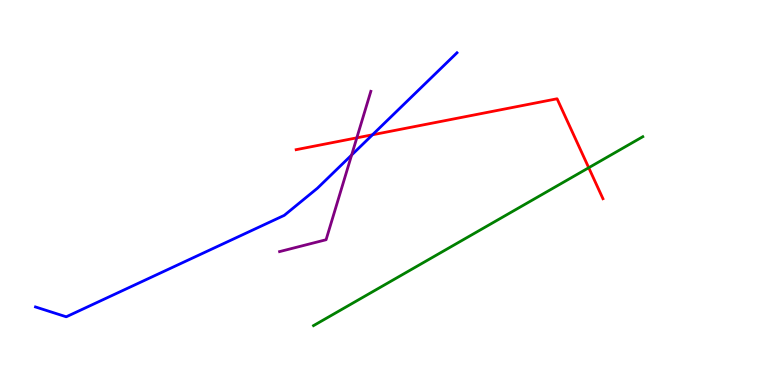[{'lines': ['blue', 'red'], 'intersections': [{'x': 4.81, 'y': 6.5}]}, {'lines': ['green', 'red'], 'intersections': [{'x': 7.6, 'y': 5.64}]}, {'lines': ['purple', 'red'], 'intersections': [{'x': 4.6, 'y': 6.42}]}, {'lines': ['blue', 'green'], 'intersections': []}, {'lines': ['blue', 'purple'], 'intersections': [{'x': 4.54, 'y': 5.97}]}, {'lines': ['green', 'purple'], 'intersections': []}]